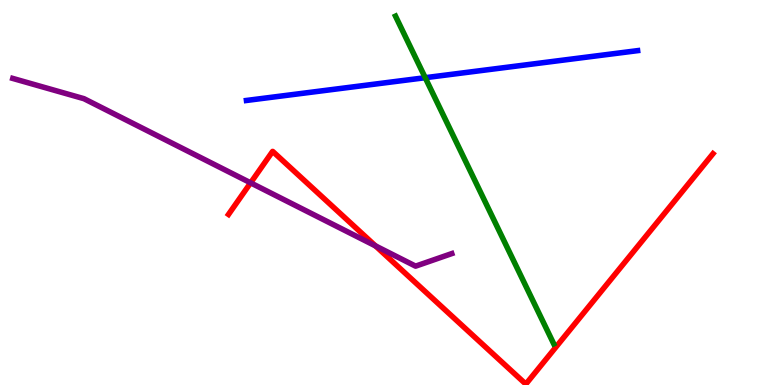[{'lines': ['blue', 'red'], 'intersections': []}, {'lines': ['green', 'red'], 'intersections': []}, {'lines': ['purple', 'red'], 'intersections': [{'x': 3.23, 'y': 5.25}, {'x': 4.85, 'y': 3.61}]}, {'lines': ['blue', 'green'], 'intersections': [{'x': 5.49, 'y': 7.98}]}, {'lines': ['blue', 'purple'], 'intersections': []}, {'lines': ['green', 'purple'], 'intersections': []}]